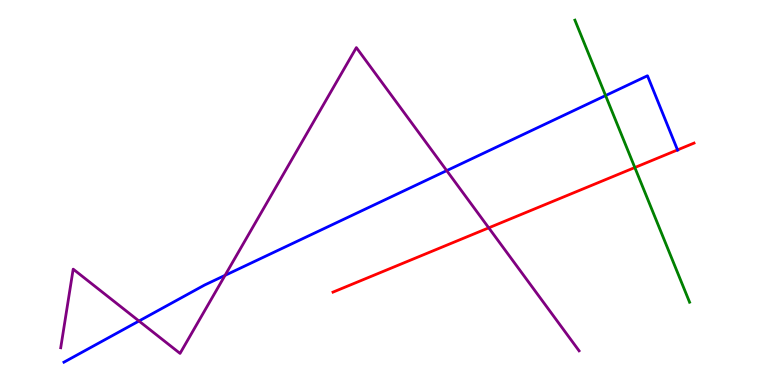[{'lines': ['blue', 'red'], 'intersections': [{'x': 8.74, 'y': 6.11}]}, {'lines': ['green', 'red'], 'intersections': [{'x': 8.19, 'y': 5.65}]}, {'lines': ['purple', 'red'], 'intersections': [{'x': 6.31, 'y': 4.08}]}, {'lines': ['blue', 'green'], 'intersections': [{'x': 7.81, 'y': 7.52}]}, {'lines': ['blue', 'purple'], 'intersections': [{'x': 1.79, 'y': 1.66}, {'x': 2.9, 'y': 2.85}, {'x': 5.76, 'y': 5.57}]}, {'lines': ['green', 'purple'], 'intersections': []}]